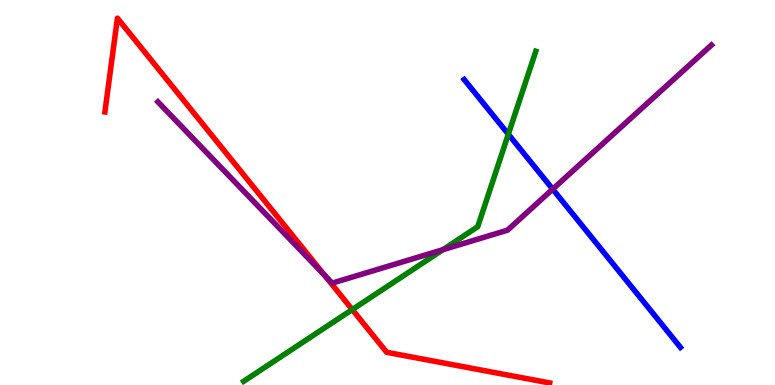[{'lines': ['blue', 'red'], 'intersections': []}, {'lines': ['green', 'red'], 'intersections': [{'x': 4.55, 'y': 1.96}]}, {'lines': ['purple', 'red'], 'intersections': [{'x': 4.19, 'y': 2.85}]}, {'lines': ['blue', 'green'], 'intersections': [{'x': 6.56, 'y': 6.51}]}, {'lines': ['blue', 'purple'], 'intersections': [{'x': 7.13, 'y': 5.09}]}, {'lines': ['green', 'purple'], 'intersections': [{'x': 5.72, 'y': 3.51}]}]